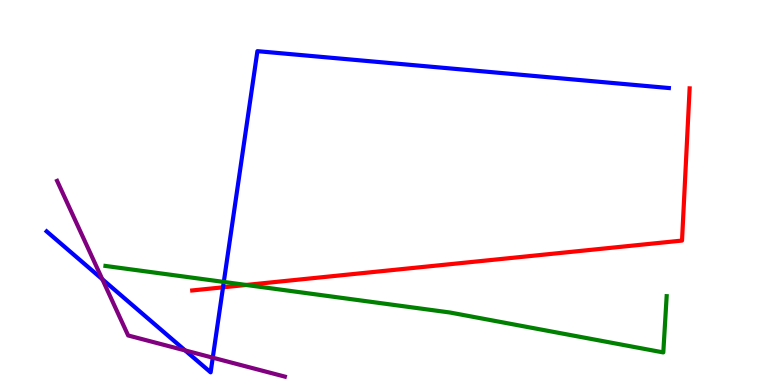[{'lines': ['blue', 'red'], 'intersections': [{'x': 2.88, 'y': 2.54}]}, {'lines': ['green', 'red'], 'intersections': [{'x': 3.18, 'y': 2.6}]}, {'lines': ['purple', 'red'], 'intersections': []}, {'lines': ['blue', 'green'], 'intersections': [{'x': 2.89, 'y': 2.68}]}, {'lines': ['blue', 'purple'], 'intersections': [{'x': 1.32, 'y': 2.75}, {'x': 2.39, 'y': 0.898}, {'x': 2.75, 'y': 0.709}]}, {'lines': ['green', 'purple'], 'intersections': []}]